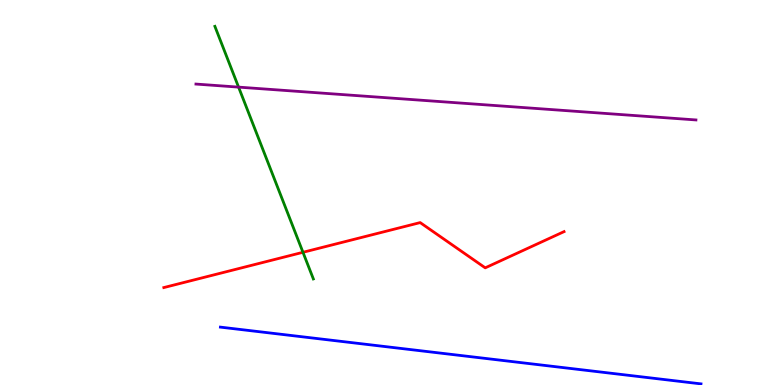[{'lines': ['blue', 'red'], 'intersections': []}, {'lines': ['green', 'red'], 'intersections': [{'x': 3.91, 'y': 3.45}]}, {'lines': ['purple', 'red'], 'intersections': []}, {'lines': ['blue', 'green'], 'intersections': []}, {'lines': ['blue', 'purple'], 'intersections': []}, {'lines': ['green', 'purple'], 'intersections': [{'x': 3.08, 'y': 7.74}]}]